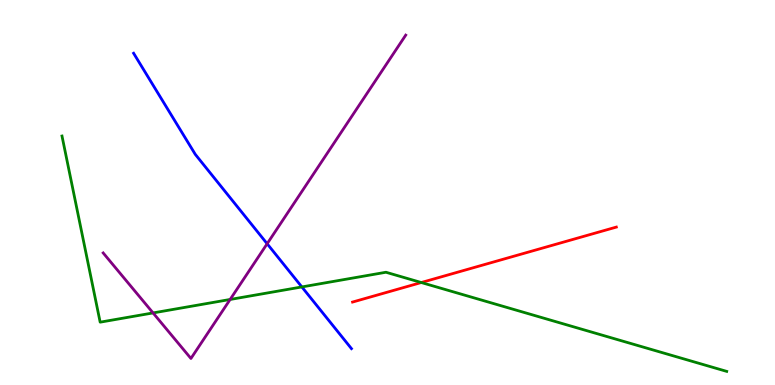[{'lines': ['blue', 'red'], 'intersections': []}, {'lines': ['green', 'red'], 'intersections': [{'x': 5.44, 'y': 2.66}]}, {'lines': ['purple', 'red'], 'intersections': []}, {'lines': ['blue', 'green'], 'intersections': [{'x': 3.89, 'y': 2.55}]}, {'lines': ['blue', 'purple'], 'intersections': [{'x': 3.45, 'y': 3.67}]}, {'lines': ['green', 'purple'], 'intersections': [{'x': 1.97, 'y': 1.87}, {'x': 2.97, 'y': 2.22}]}]